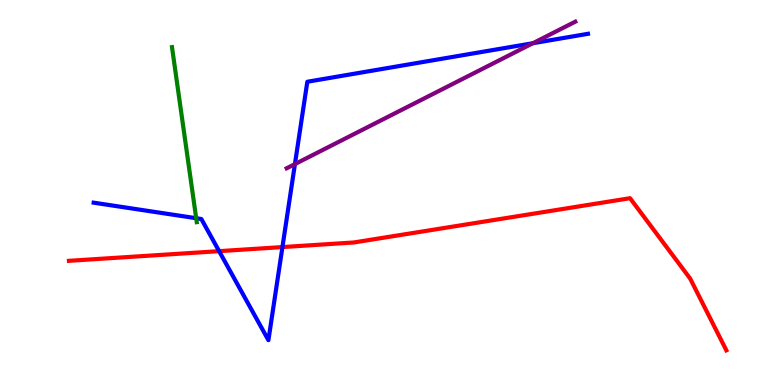[{'lines': ['blue', 'red'], 'intersections': [{'x': 2.83, 'y': 3.48}, {'x': 3.64, 'y': 3.58}]}, {'lines': ['green', 'red'], 'intersections': []}, {'lines': ['purple', 'red'], 'intersections': []}, {'lines': ['blue', 'green'], 'intersections': [{'x': 2.53, 'y': 4.33}]}, {'lines': ['blue', 'purple'], 'intersections': [{'x': 3.81, 'y': 5.74}, {'x': 6.88, 'y': 8.88}]}, {'lines': ['green', 'purple'], 'intersections': []}]